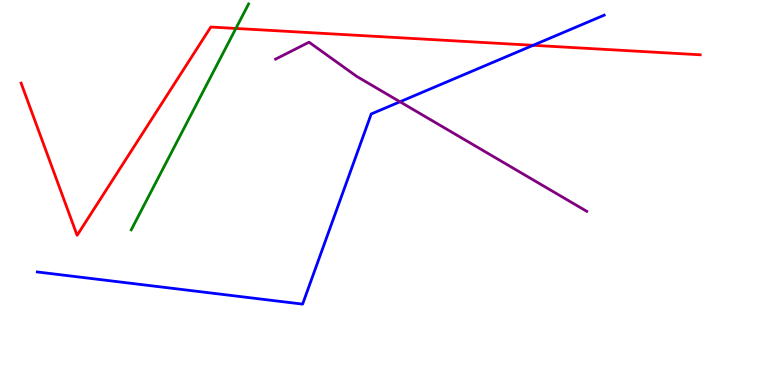[{'lines': ['blue', 'red'], 'intersections': [{'x': 6.88, 'y': 8.82}]}, {'lines': ['green', 'red'], 'intersections': [{'x': 3.04, 'y': 9.26}]}, {'lines': ['purple', 'red'], 'intersections': []}, {'lines': ['blue', 'green'], 'intersections': []}, {'lines': ['blue', 'purple'], 'intersections': [{'x': 5.16, 'y': 7.36}]}, {'lines': ['green', 'purple'], 'intersections': []}]